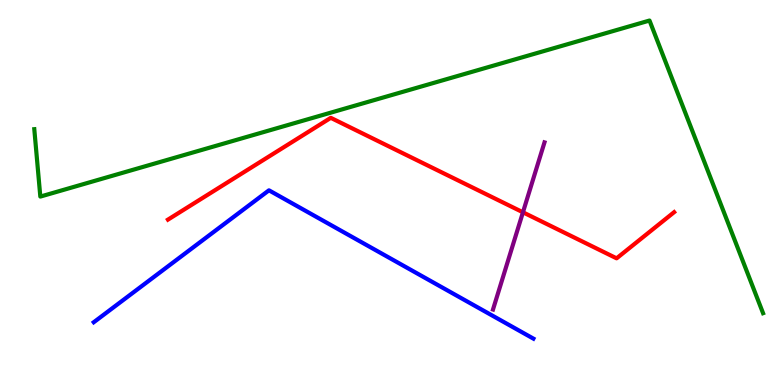[{'lines': ['blue', 'red'], 'intersections': []}, {'lines': ['green', 'red'], 'intersections': []}, {'lines': ['purple', 'red'], 'intersections': [{'x': 6.75, 'y': 4.49}]}, {'lines': ['blue', 'green'], 'intersections': []}, {'lines': ['blue', 'purple'], 'intersections': []}, {'lines': ['green', 'purple'], 'intersections': []}]